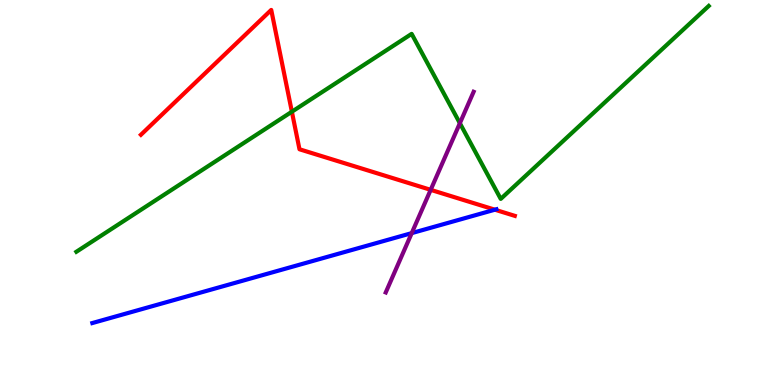[{'lines': ['blue', 'red'], 'intersections': [{'x': 6.39, 'y': 4.55}]}, {'lines': ['green', 'red'], 'intersections': [{'x': 3.77, 'y': 7.1}]}, {'lines': ['purple', 'red'], 'intersections': [{'x': 5.56, 'y': 5.07}]}, {'lines': ['blue', 'green'], 'intersections': []}, {'lines': ['blue', 'purple'], 'intersections': [{'x': 5.31, 'y': 3.94}]}, {'lines': ['green', 'purple'], 'intersections': [{'x': 5.93, 'y': 6.8}]}]